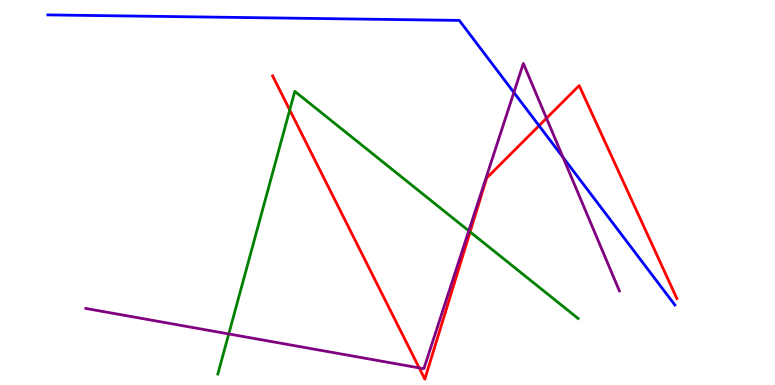[{'lines': ['blue', 'red'], 'intersections': [{'x': 6.96, 'y': 6.74}]}, {'lines': ['green', 'red'], 'intersections': [{'x': 3.74, 'y': 7.14}, {'x': 6.07, 'y': 3.98}]}, {'lines': ['purple', 'red'], 'intersections': [{'x': 5.41, 'y': 0.444}, {'x': 7.05, 'y': 6.93}]}, {'lines': ['blue', 'green'], 'intersections': []}, {'lines': ['blue', 'purple'], 'intersections': [{'x': 6.63, 'y': 7.6}, {'x': 7.26, 'y': 5.91}]}, {'lines': ['green', 'purple'], 'intersections': [{'x': 2.95, 'y': 1.33}, {'x': 6.05, 'y': 4.0}]}]